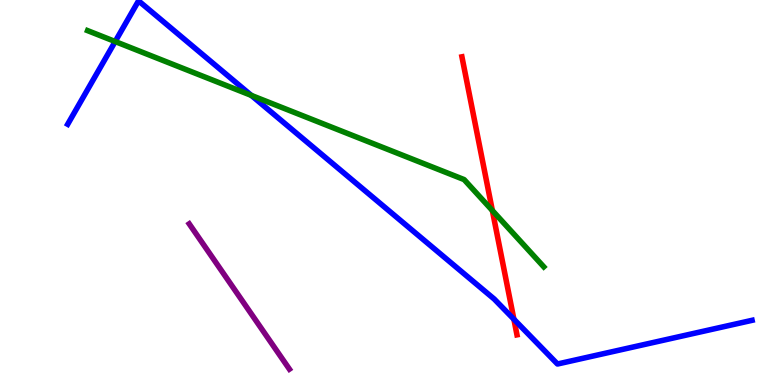[{'lines': ['blue', 'red'], 'intersections': [{'x': 6.63, 'y': 1.71}]}, {'lines': ['green', 'red'], 'intersections': [{'x': 6.35, 'y': 4.53}]}, {'lines': ['purple', 'red'], 'intersections': []}, {'lines': ['blue', 'green'], 'intersections': [{'x': 1.49, 'y': 8.92}, {'x': 3.24, 'y': 7.52}]}, {'lines': ['blue', 'purple'], 'intersections': []}, {'lines': ['green', 'purple'], 'intersections': []}]